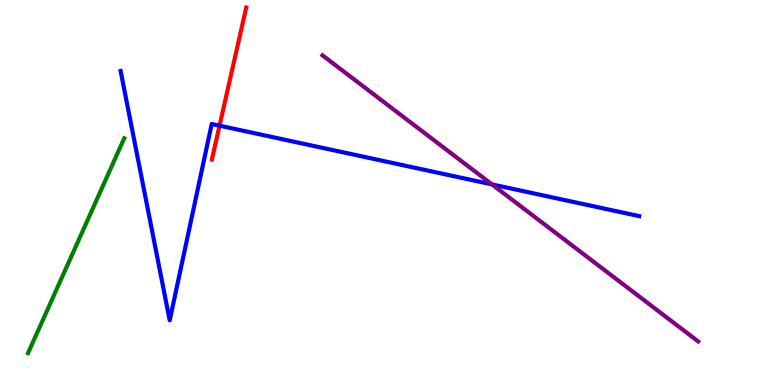[{'lines': ['blue', 'red'], 'intersections': [{'x': 2.83, 'y': 6.74}]}, {'lines': ['green', 'red'], 'intersections': []}, {'lines': ['purple', 'red'], 'intersections': []}, {'lines': ['blue', 'green'], 'intersections': []}, {'lines': ['blue', 'purple'], 'intersections': [{'x': 6.35, 'y': 5.21}]}, {'lines': ['green', 'purple'], 'intersections': []}]